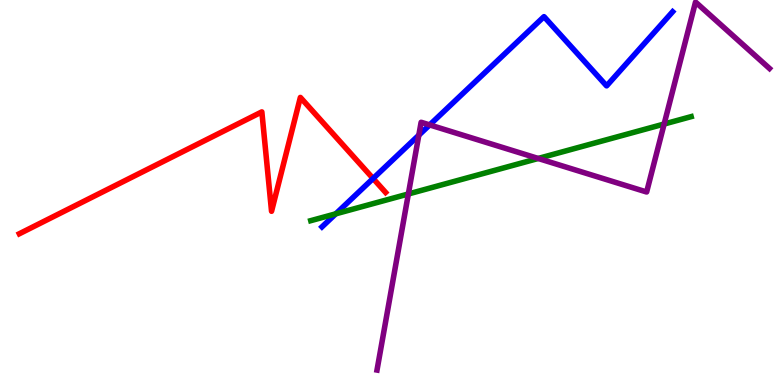[{'lines': ['blue', 'red'], 'intersections': [{'x': 4.81, 'y': 5.36}]}, {'lines': ['green', 'red'], 'intersections': []}, {'lines': ['purple', 'red'], 'intersections': []}, {'lines': ['blue', 'green'], 'intersections': [{'x': 4.33, 'y': 4.45}]}, {'lines': ['blue', 'purple'], 'intersections': [{'x': 5.4, 'y': 6.49}, {'x': 5.54, 'y': 6.76}]}, {'lines': ['green', 'purple'], 'intersections': [{'x': 5.27, 'y': 4.96}, {'x': 6.94, 'y': 5.88}, {'x': 8.57, 'y': 6.78}]}]